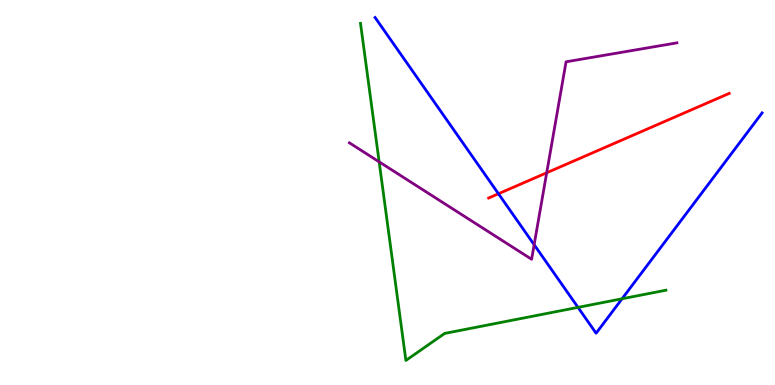[{'lines': ['blue', 'red'], 'intersections': [{'x': 6.43, 'y': 4.97}]}, {'lines': ['green', 'red'], 'intersections': []}, {'lines': ['purple', 'red'], 'intersections': [{'x': 7.05, 'y': 5.51}]}, {'lines': ['blue', 'green'], 'intersections': [{'x': 7.46, 'y': 2.02}, {'x': 8.03, 'y': 2.24}]}, {'lines': ['blue', 'purple'], 'intersections': [{'x': 6.89, 'y': 3.64}]}, {'lines': ['green', 'purple'], 'intersections': [{'x': 4.89, 'y': 5.8}]}]